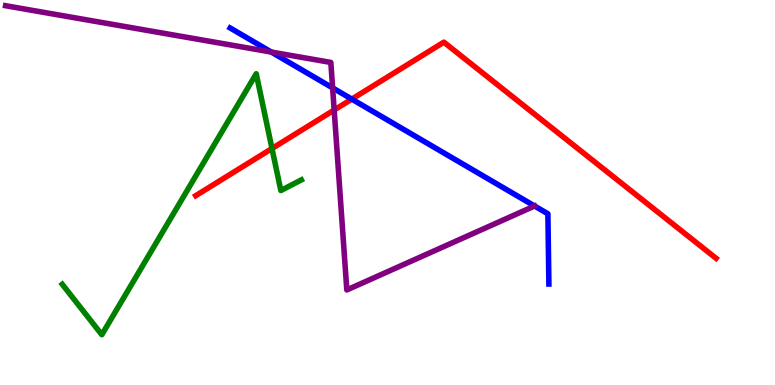[{'lines': ['blue', 'red'], 'intersections': [{'x': 4.54, 'y': 7.43}]}, {'lines': ['green', 'red'], 'intersections': [{'x': 3.51, 'y': 6.14}]}, {'lines': ['purple', 'red'], 'intersections': [{'x': 4.31, 'y': 7.14}]}, {'lines': ['blue', 'green'], 'intersections': []}, {'lines': ['blue', 'purple'], 'intersections': [{'x': 3.5, 'y': 8.65}, {'x': 4.29, 'y': 7.72}]}, {'lines': ['green', 'purple'], 'intersections': []}]